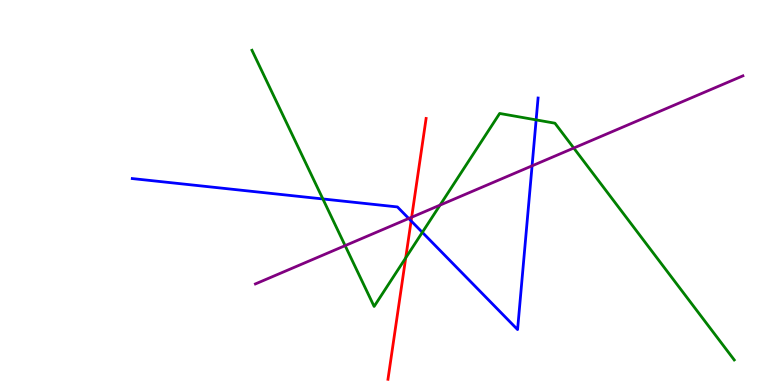[{'lines': ['blue', 'red'], 'intersections': [{'x': 5.3, 'y': 4.26}]}, {'lines': ['green', 'red'], 'intersections': [{'x': 5.24, 'y': 3.3}]}, {'lines': ['purple', 'red'], 'intersections': [{'x': 5.31, 'y': 4.36}]}, {'lines': ['blue', 'green'], 'intersections': [{'x': 4.17, 'y': 4.83}, {'x': 5.45, 'y': 3.96}, {'x': 6.92, 'y': 6.89}]}, {'lines': ['blue', 'purple'], 'intersections': [{'x': 5.27, 'y': 4.33}, {'x': 6.87, 'y': 5.69}]}, {'lines': ['green', 'purple'], 'intersections': [{'x': 4.45, 'y': 3.62}, {'x': 5.68, 'y': 4.67}, {'x': 7.4, 'y': 6.15}]}]